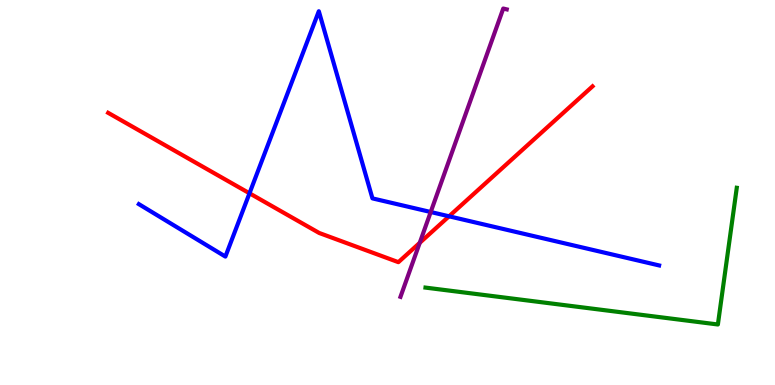[{'lines': ['blue', 'red'], 'intersections': [{'x': 3.22, 'y': 4.98}, {'x': 5.79, 'y': 4.38}]}, {'lines': ['green', 'red'], 'intersections': []}, {'lines': ['purple', 'red'], 'intersections': [{'x': 5.42, 'y': 3.69}]}, {'lines': ['blue', 'green'], 'intersections': []}, {'lines': ['blue', 'purple'], 'intersections': [{'x': 5.56, 'y': 4.49}]}, {'lines': ['green', 'purple'], 'intersections': []}]